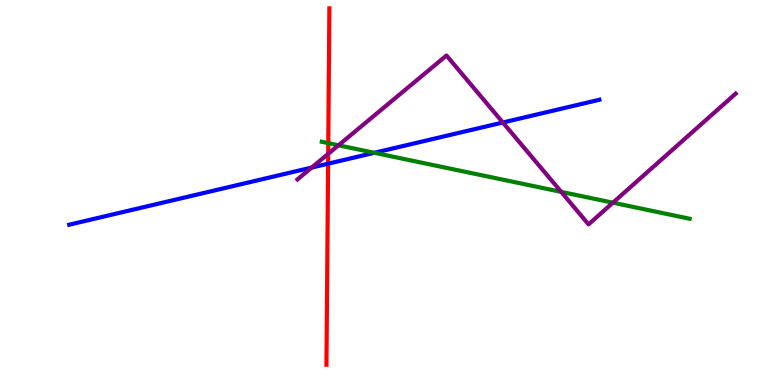[{'lines': ['blue', 'red'], 'intersections': [{'x': 4.23, 'y': 5.75}]}, {'lines': ['green', 'red'], 'intersections': [{'x': 4.24, 'y': 6.28}]}, {'lines': ['purple', 'red'], 'intersections': [{'x': 4.23, 'y': 6.0}]}, {'lines': ['blue', 'green'], 'intersections': [{'x': 4.83, 'y': 6.03}]}, {'lines': ['blue', 'purple'], 'intersections': [{'x': 4.02, 'y': 5.65}, {'x': 6.49, 'y': 6.82}]}, {'lines': ['green', 'purple'], 'intersections': [{'x': 4.37, 'y': 6.23}, {'x': 7.24, 'y': 5.02}, {'x': 7.91, 'y': 4.74}]}]